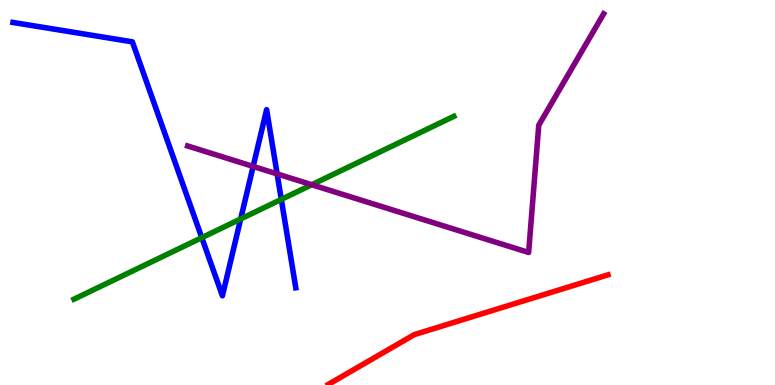[{'lines': ['blue', 'red'], 'intersections': []}, {'lines': ['green', 'red'], 'intersections': []}, {'lines': ['purple', 'red'], 'intersections': []}, {'lines': ['blue', 'green'], 'intersections': [{'x': 2.6, 'y': 3.83}, {'x': 3.11, 'y': 4.31}, {'x': 3.63, 'y': 4.82}]}, {'lines': ['blue', 'purple'], 'intersections': [{'x': 3.27, 'y': 5.68}, {'x': 3.58, 'y': 5.48}]}, {'lines': ['green', 'purple'], 'intersections': [{'x': 4.02, 'y': 5.2}]}]